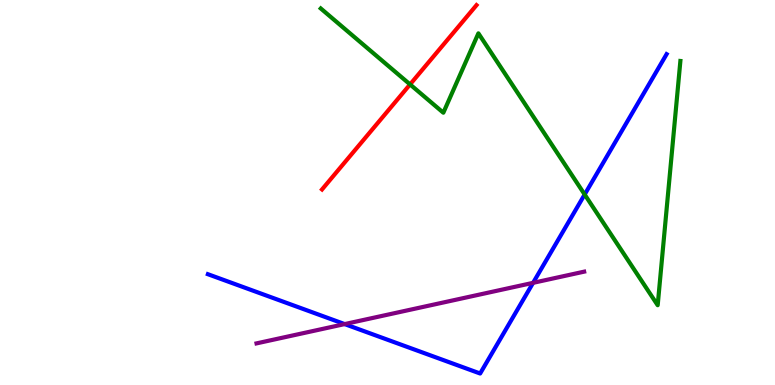[{'lines': ['blue', 'red'], 'intersections': []}, {'lines': ['green', 'red'], 'intersections': [{'x': 5.29, 'y': 7.81}]}, {'lines': ['purple', 'red'], 'intersections': []}, {'lines': ['blue', 'green'], 'intersections': [{'x': 7.54, 'y': 4.95}]}, {'lines': ['blue', 'purple'], 'intersections': [{'x': 4.45, 'y': 1.58}, {'x': 6.88, 'y': 2.65}]}, {'lines': ['green', 'purple'], 'intersections': []}]